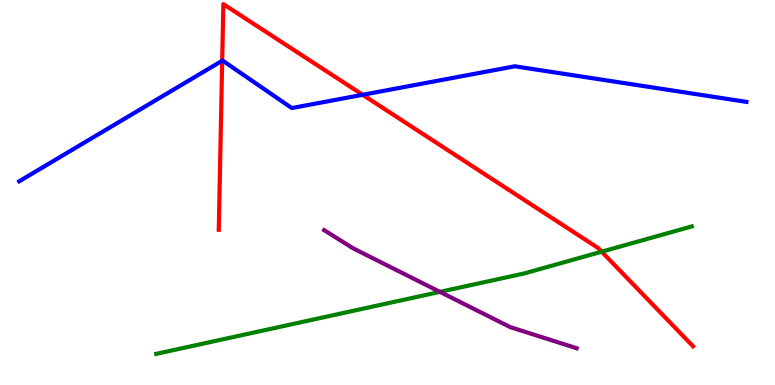[{'lines': ['blue', 'red'], 'intersections': [{'x': 2.87, 'y': 8.42}, {'x': 4.68, 'y': 7.54}]}, {'lines': ['green', 'red'], 'intersections': [{'x': 7.76, 'y': 3.46}]}, {'lines': ['purple', 'red'], 'intersections': []}, {'lines': ['blue', 'green'], 'intersections': []}, {'lines': ['blue', 'purple'], 'intersections': []}, {'lines': ['green', 'purple'], 'intersections': [{'x': 5.68, 'y': 2.42}]}]